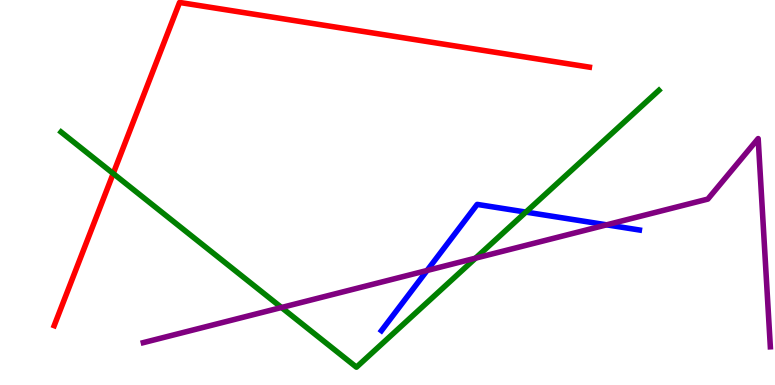[{'lines': ['blue', 'red'], 'intersections': []}, {'lines': ['green', 'red'], 'intersections': [{'x': 1.46, 'y': 5.49}]}, {'lines': ['purple', 'red'], 'intersections': []}, {'lines': ['blue', 'green'], 'intersections': [{'x': 6.79, 'y': 4.49}]}, {'lines': ['blue', 'purple'], 'intersections': [{'x': 5.51, 'y': 2.97}, {'x': 7.83, 'y': 4.16}]}, {'lines': ['green', 'purple'], 'intersections': [{'x': 3.63, 'y': 2.01}, {'x': 6.14, 'y': 3.29}]}]